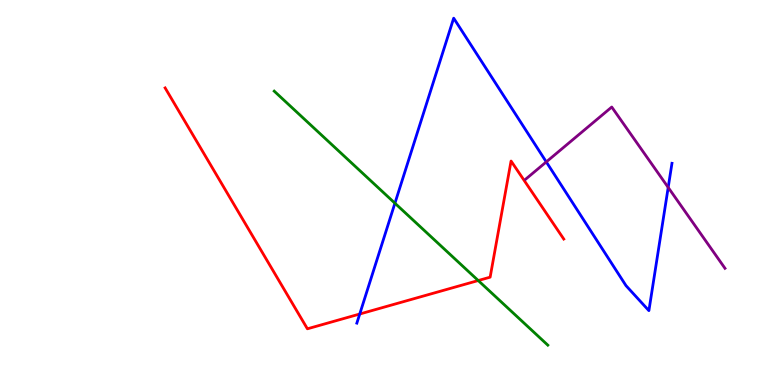[{'lines': ['blue', 'red'], 'intersections': [{'x': 4.64, 'y': 1.84}]}, {'lines': ['green', 'red'], 'intersections': [{'x': 6.17, 'y': 2.71}]}, {'lines': ['purple', 'red'], 'intersections': []}, {'lines': ['blue', 'green'], 'intersections': [{'x': 5.1, 'y': 4.72}]}, {'lines': ['blue', 'purple'], 'intersections': [{'x': 7.05, 'y': 5.79}, {'x': 8.62, 'y': 5.13}]}, {'lines': ['green', 'purple'], 'intersections': []}]